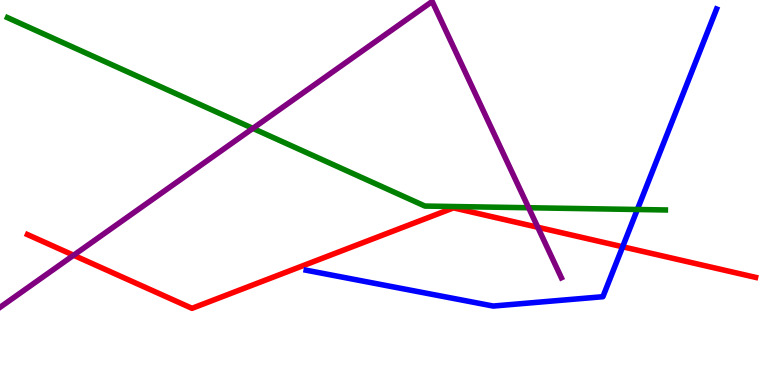[{'lines': ['blue', 'red'], 'intersections': [{'x': 8.03, 'y': 3.59}]}, {'lines': ['green', 'red'], 'intersections': []}, {'lines': ['purple', 'red'], 'intersections': [{'x': 0.95, 'y': 3.37}, {'x': 6.94, 'y': 4.1}]}, {'lines': ['blue', 'green'], 'intersections': [{'x': 8.22, 'y': 4.56}]}, {'lines': ['blue', 'purple'], 'intersections': []}, {'lines': ['green', 'purple'], 'intersections': [{'x': 3.26, 'y': 6.67}, {'x': 6.82, 'y': 4.6}]}]